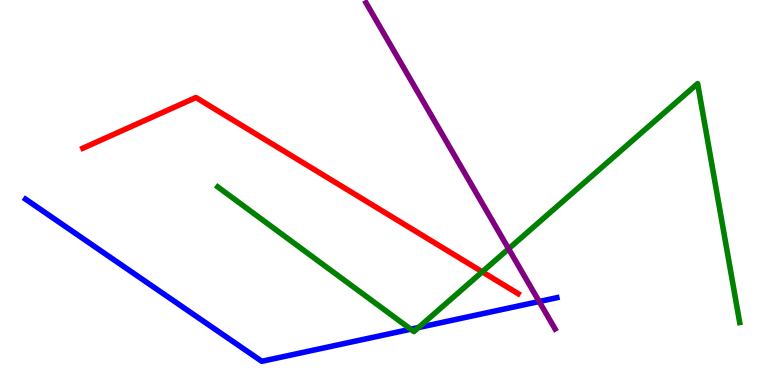[{'lines': ['blue', 'red'], 'intersections': []}, {'lines': ['green', 'red'], 'intersections': [{'x': 6.22, 'y': 2.94}]}, {'lines': ['purple', 'red'], 'intersections': []}, {'lines': ['blue', 'green'], 'intersections': [{'x': 5.3, 'y': 1.45}, {'x': 5.4, 'y': 1.49}]}, {'lines': ['blue', 'purple'], 'intersections': [{'x': 6.96, 'y': 2.17}]}, {'lines': ['green', 'purple'], 'intersections': [{'x': 6.56, 'y': 3.54}]}]